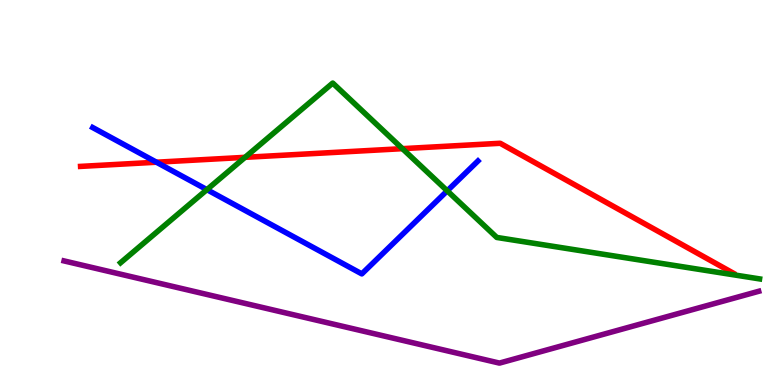[{'lines': ['blue', 'red'], 'intersections': [{'x': 2.02, 'y': 5.79}]}, {'lines': ['green', 'red'], 'intersections': [{'x': 3.16, 'y': 5.91}, {'x': 5.19, 'y': 6.14}]}, {'lines': ['purple', 'red'], 'intersections': []}, {'lines': ['blue', 'green'], 'intersections': [{'x': 2.67, 'y': 5.07}, {'x': 5.77, 'y': 5.04}]}, {'lines': ['blue', 'purple'], 'intersections': []}, {'lines': ['green', 'purple'], 'intersections': []}]